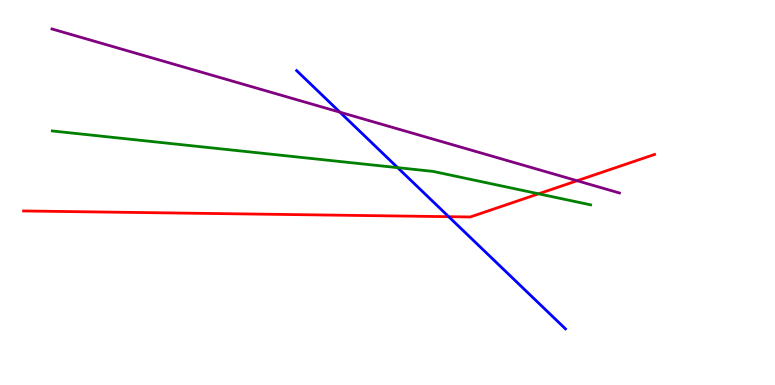[{'lines': ['blue', 'red'], 'intersections': [{'x': 5.79, 'y': 4.37}]}, {'lines': ['green', 'red'], 'intersections': [{'x': 6.95, 'y': 4.97}]}, {'lines': ['purple', 'red'], 'intersections': [{'x': 7.45, 'y': 5.31}]}, {'lines': ['blue', 'green'], 'intersections': [{'x': 5.13, 'y': 5.65}]}, {'lines': ['blue', 'purple'], 'intersections': [{'x': 4.39, 'y': 7.09}]}, {'lines': ['green', 'purple'], 'intersections': []}]